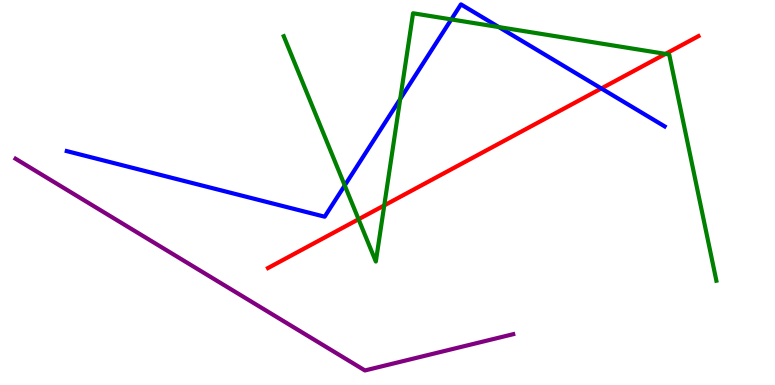[{'lines': ['blue', 'red'], 'intersections': [{'x': 7.76, 'y': 7.7}]}, {'lines': ['green', 'red'], 'intersections': [{'x': 4.63, 'y': 4.31}, {'x': 4.96, 'y': 4.66}, {'x': 8.59, 'y': 8.6}]}, {'lines': ['purple', 'red'], 'intersections': []}, {'lines': ['blue', 'green'], 'intersections': [{'x': 4.45, 'y': 5.18}, {'x': 5.16, 'y': 7.43}, {'x': 5.82, 'y': 9.5}, {'x': 6.44, 'y': 9.3}]}, {'lines': ['blue', 'purple'], 'intersections': []}, {'lines': ['green', 'purple'], 'intersections': []}]